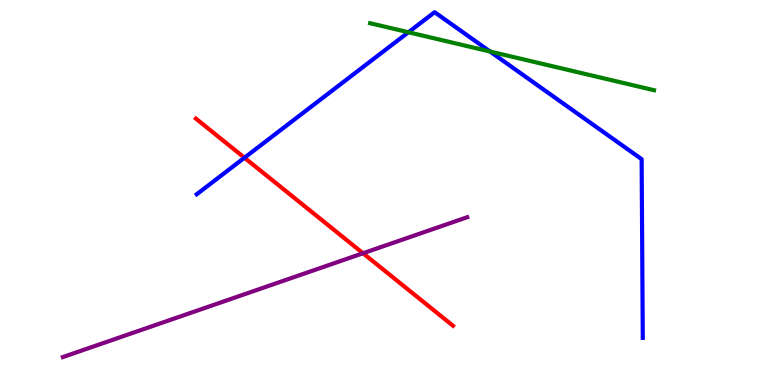[{'lines': ['blue', 'red'], 'intersections': [{'x': 3.15, 'y': 5.9}]}, {'lines': ['green', 'red'], 'intersections': []}, {'lines': ['purple', 'red'], 'intersections': [{'x': 4.68, 'y': 3.42}]}, {'lines': ['blue', 'green'], 'intersections': [{'x': 5.27, 'y': 9.16}, {'x': 6.32, 'y': 8.66}]}, {'lines': ['blue', 'purple'], 'intersections': []}, {'lines': ['green', 'purple'], 'intersections': []}]